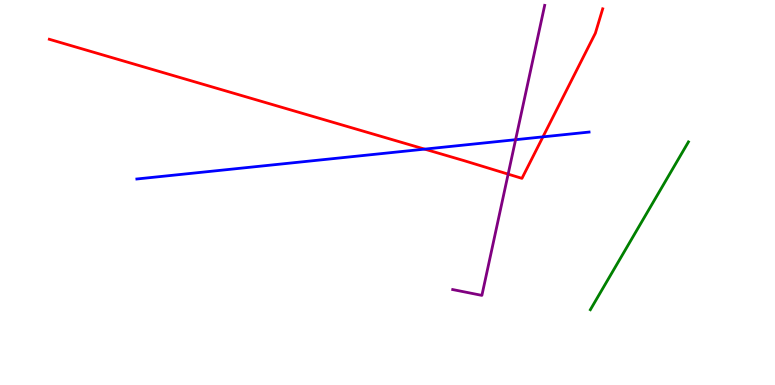[{'lines': ['blue', 'red'], 'intersections': [{'x': 5.48, 'y': 6.13}, {'x': 7.01, 'y': 6.45}]}, {'lines': ['green', 'red'], 'intersections': []}, {'lines': ['purple', 'red'], 'intersections': [{'x': 6.56, 'y': 5.48}]}, {'lines': ['blue', 'green'], 'intersections': []}, {'lines': ['blue', 'purple'], 'intersections': [{'x': 6.65, 'y': 6.37}]}, {'lines': ['green', 'purple'], 'intersections': []}]